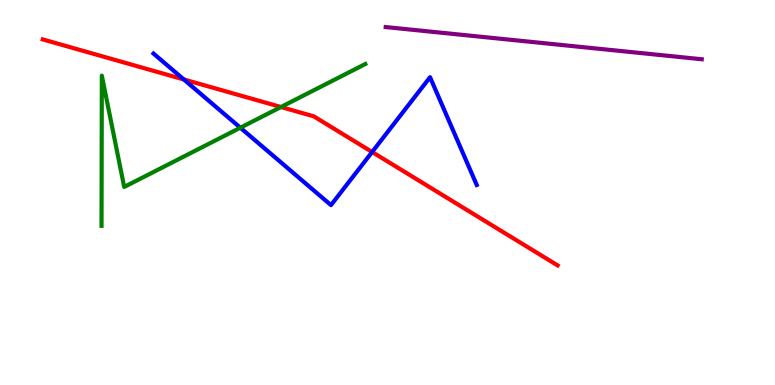[{'lines': ['blue', 'red'], 'intersections': [{'x': 2.37, 'y': 7.94}, {'x': 4.8, 'y': 6.05}]}, {'lines': ['green', 'red'], 'intersections': [{'x': 3.63, 'y': 7.22}]}, {'lines': ['purple', 'red'], 'intersections': []}, {'lines': ['blue', 'green'], 'intersections': [{'x': 3.1, 'y': 6.68}]}, {'lines': ['blue', 'purple'], 'intersections': []}, {'lines': ['green', 'purple'], 'intersections': []}]